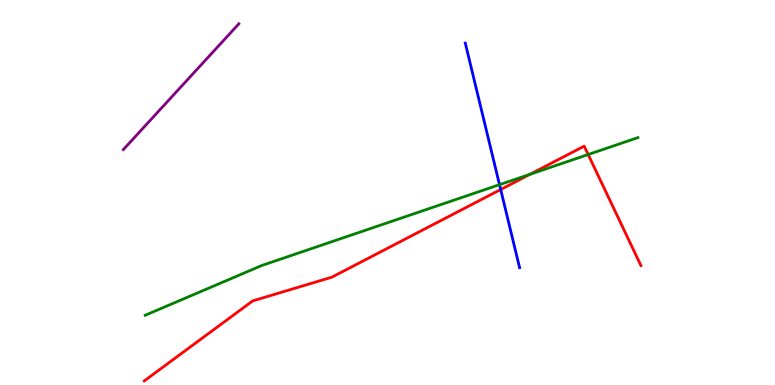[{'lines': ['blue', 'red'], 'intersections': [{'x': 6.46, 'y': 5.08}]}, {'lines': ['green', 'red'], 'intersections': [{'x': 6.84, 'y': 5.47}, {'x': 7.59, 'y': 5.99}]}, {'lines': ['purple', 'red'], 'intersections': []}, {'lines': ['blue', 'green'], 'intersections': [{'x': 6.45, 'y': 5.2}]}, {'lines': ['blue', 'purple'], 'intersections': []}, {'lines': ['green', 'purple'], 'intersections': []}]